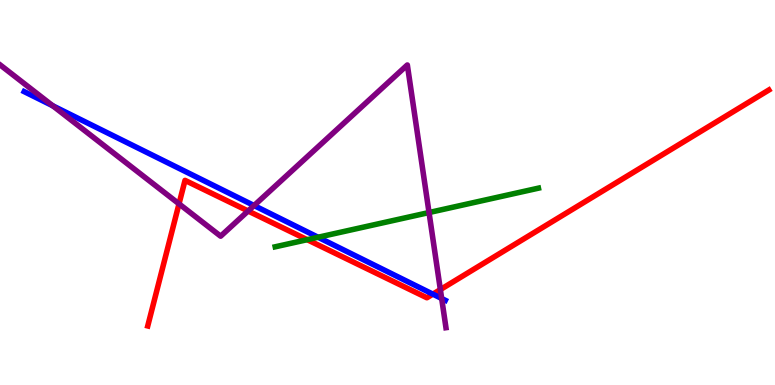[{'lines': ['blue', 'red'], 'intersections': [{'x': 5.59, 'y': 2.36}]}, {'lines': ['green', 'red'], 'intersections': [{'x': 3.96, 'y': 3.77}]}, {'lines': ['purple', 'red'], 'intersections': [{'x': 2.31, 'y': 4.71}, {'x': 3.2, 'y': 4.52}, {'x': 5.68, 'y': 2.48}]}, {'lines': ['blue', 'green'], 'intersections': [{'x': 4.1, 'y': 3.84}]}, {'lines': ['blue', 'purple'], 'intersections': [{'x': 0.681, 'y': 7.25}, {'x': 3.28, 'y': 4.66}, {'x': 5.7, 'y': 2.25}]}, {'lines': ['green', 'purple'], 'intersections': [{'x': 5.54, 'y': 4.48}]}]